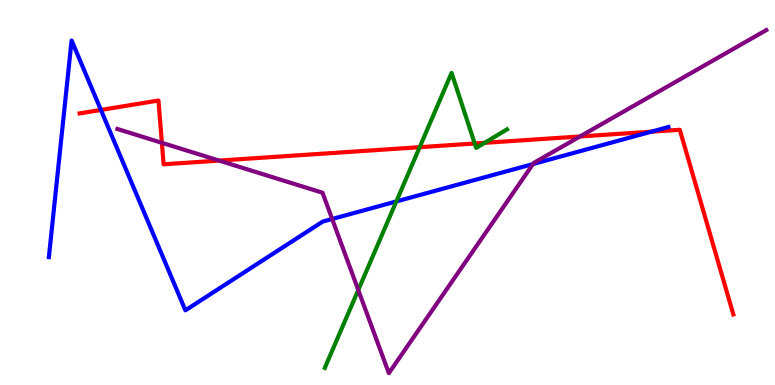[{'lines': ['blue', 'red'], 'intersections': [{'x': 1.3, 'y': 7.14}, {'x': 8.4, 'y': 6.58}]}, {'lines': ['green', 'red'], 'intersections': [{'x': 5.41, 'y': 6.18}, {'x': 6.13, 'y': 6.27}, {'x': 6.25, 'y': 6.29}]}, {'lines': ['purple', 'red'], 'intersections': [{'x': 2.09, 'y': 6.29}, {'x': 2.83, 'y': 5.83}, {'x': 7.48, 'y': 6.46}]}, {'lines': ['blue', 'green'], 'intersections': [{'x': 5.11, 'y': 4.77}]}, {'lines': ['blue', 'purple'], 'intersections': [{'x': 4.29, 'y': 4.31}, {'x': 6.88, 'y': 5.74}]}, {'lines': ['green', 'purple'], 'intersections': [{'x': 4.62, 'y': 2.47}]}]